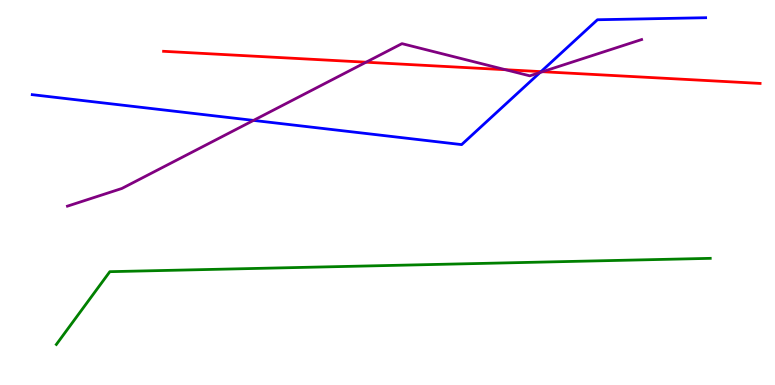[{'lines': ['blue', 'red'], 'intersections': [{'x': 6.98, 'y': 8.14}]}, {'lines': ['green', 'red'], 'intersections': []}, {'lines': ['purple', 'red'], 'intersections': [{'x': 4.72, 'y': 8.38}, {'x': 6.52, 'y': 8.19}, {'x': 7.0, 'y': 8.14}]}, {'lines': ['blue', 'green'], 'intersections': []}, {'lines': ['blue', 'purple'], 'intersections': [{'x': 3.27, 'y': 6.87}, {'x': 6.97, 'y': 8.12}]}, {'lines': ['green', 'purple'], 'intersections': []}]